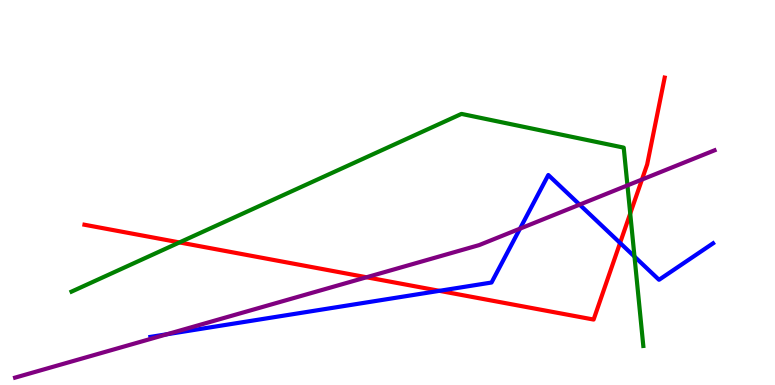[{'lines': ['blue', 'red'], 'intersections': [{'x': 5.67, 'y': 2.45}, {'x': 8.0, 'y': 3.69}]}, {'lines': ['green', 'red'], 'intersections': [{'x': 2.32, 'y': 3.7}, {'x': 8.13, 'y': 4.45}]}, {'lines': ['purple', 'red'], 'intersections': [{'x': 4.73, 'y': 2.8}, {'x': 8.28, 'y': 5.34}]}, {'lines': ['blue', 'green'], 'intersections': [{'x': 8.19, 'y': 3.34}]}, {'lines': ['blue', 'purple'], 'intersections': [{'x': 2.15, 'y': 1.32}, {'x': 6.71, 'y': 4.06}, {'x': 7.48, 'y': 4.68}]}, {'lines': ['green', 'purple'], 'intersections': [{'x': 8.1, 'y': 5.18}]}]